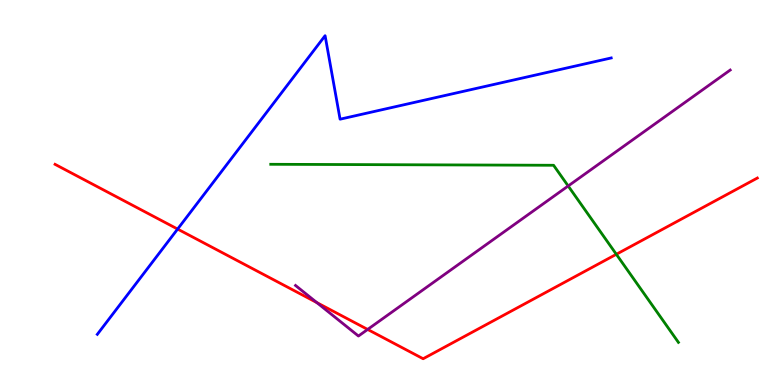[{'lines': ['blue', 'red'], 'intersections': [{'x': 2.29, 'y': 4.05}]}, {'lines': ['green', 'red'], 'intersections': [{'x': 7.95, 'y': 3.4}]}, {'lines': ['purple', 'red'], 'intersections': [{'x': 4.09, 'y': 2.14}, {'x': 4.74, 'y': 1.44}]}, {'lines': ['blue', 'green'], 'intersections': []}, {'lines': ['blue', 'purple'], 'intersections': []}, {'lines': ['green', 'purple'], 'intersections': [{'x': 7.33, 'y': 5.17}]}]